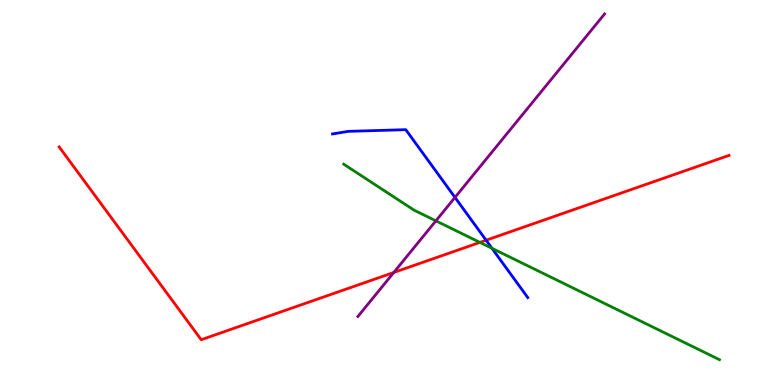[{'lines': ['blue', 'red'], 'intersections': [{'x': 6.27, 'y': 3.76}]}, {'lines': ['green', 'red'], 'intersections': [{'x': 6.19, 'y': 3.7}]}, {'lines': ['purple', 'red'], 'intersections': [{'x': 5.08, 'y': 2.92}]}, {'lines': ['blue', 'green'], 'intersections': [{'x': 6.35, 'y': 3.55}]}, {'lines': ['blue', 'purple'], 'intersections': [{'x': 5.87, 'y': 4.87}]}, {'lines': ['green', 'purple'], 'intersections': [{'x': 5.62, 'y': 4.26}]}]